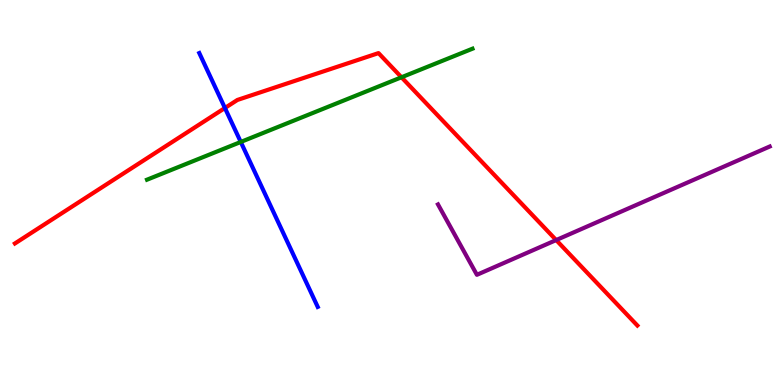[{'lines': ['blue', 'red'], 'intersections': [{'x': 2.9, 'y': 7.19}]}, {'lines': ['green', 'red'], 'intersections': [{'x': 5.18, 'y': 7.99}]}, {'lines': ['purple', 'red'], 'intersections': [{'x': 7.18, 'y': 3.76}]}, {'lines': ['blue', 'green'], 'intersections': [{'x': 3.11, 'y': 6.31}]}, {'lines': ['blue', 'purple'], 'intersections': []}, {'lines': ['green', 'purple'], 'intersections': []}]